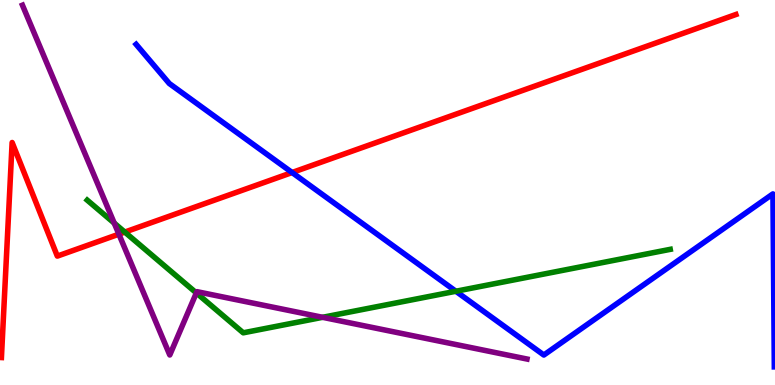[{'lines': ['blue', 'red'], 'intersections': [{'x': 3.77, 'y': 5.52}]}, {'lines': ['green', 'red'], 'intersections': [{'x': 1.61, 'y': 3.97}]}, {'lines': ['purple', 'red'], 'intersections': [{'x': 1.53, 'y': 3.92}]}, {'lines': ['blue', 'green'], 'intersections': [{'x': 5.88, 'y': 2.44}]}, {'lines': ['blue', 'purple'], 'intersections': []}, {'lines': ['green', 'purple'], 'intersections': [{'x': 1.47, 'y': 4.21}, {'x': 2.53, 'y': 2.39}, {'x': 4.16, 'y': 1.76}]}]